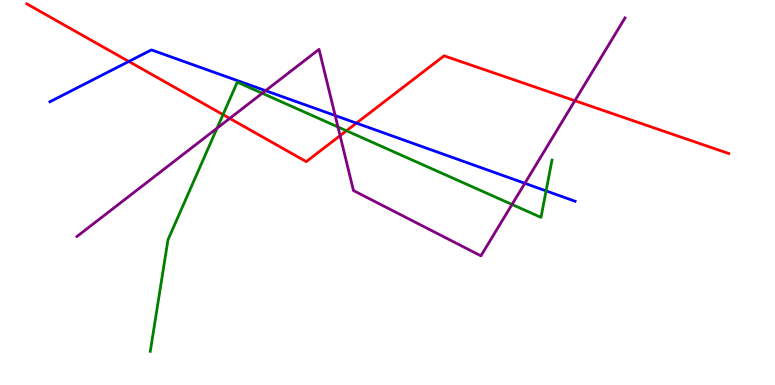[{'lines': ['blue', 'red'], 'intersections': [{'x': 1.66, 'y': 8.4}, {'x': 4.6, 'y': 6.8}]}, {'lines': ['green', 'red'], 'intersections': [{'x': 2.88, 'y': 7.02}, {'x': 4.47, 'y': 6.6}]}, {'lines': ['purple', 'red'], 'intersections': [{'x': 2.96, 'y': 6.92}, {'x': 4.39, 'y': 6.48}, {'x': 7.42, 'y': 7.38}]}, {'lines': ['blue', 'green'], 'intersections': [{'x': 7.05, 'y': 5.04}]}, {'lines': ['blue', 'purple'], 'intersections': [{'x': 3.43, 'y': 7.64}, {'x': 4.32, 'y': 7.0}, {'x': 6.77, 'y': 5.24}]}, {'lines': ['green', 'purple'], 'intersections': [{'x': 2.8, 'y': 6.67}, {'x': 3.38, 'y': 7.58}, {'x': 4.36, 'y': 6.7}, {'x': 6.61, 'y': 4.69}]}]